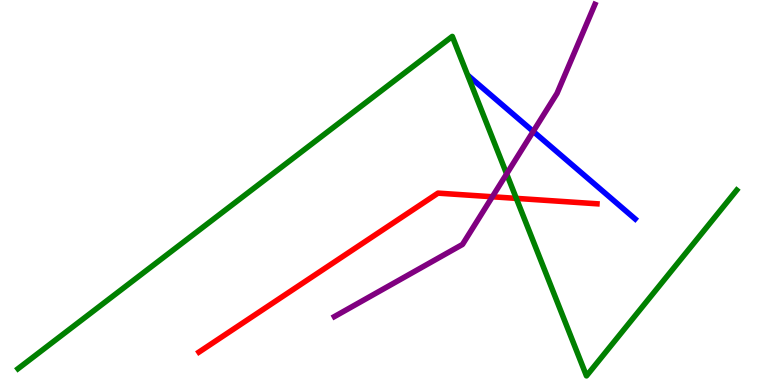[{'lines': ['blue', 'red'], 'intersections': []}, {'lines': ['green', 'red'], 'intersections': [{'x': 6.66, 'y': 4.85}]}, {'lines': ['purple', 'red'], 'intersections': [{'x': 6.35, 'y': 4.89}]}, {'lines': ['blue', 'green'], 'intersections': []}, {'lines': ['blue', 'purple'], 'intersections': [{'x': 6.88, 'y': 6.59}]}, {'lines': ['green', 'purple'], 'intersections': [{'x': 6.54, 'y': 5.48}]}]